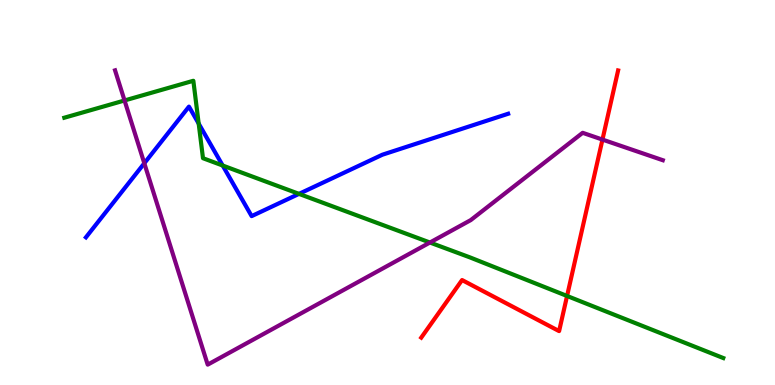[{'lines': ['blue', 'red'], 'intersections': []}, {'lines': ['green', 'red'], 'intersections': [{'x': 7.32, 'y': 2.31}]}, {'lines': ['purple', 'red'], 'intersections': [{'x': 7.77, 'y': 6.37}]}, {'lines': ['blue', 'green'], 'intersections': [{'x': 2.56, 'y': 6.79}, {'x': 2.87, 'y': 5.7}, {'x': 3.86, 'y': 4.96}]}, {'lines': ['blue', 'purple'], 'intersections': [{'x': 1.86, 'y': 5.76}]}, {'lines': ['green', 'purple'], 'intersections': [{'x': 1.61, 'y': 7.39}, {'x': 5.55, 'y': 3.7}]}]